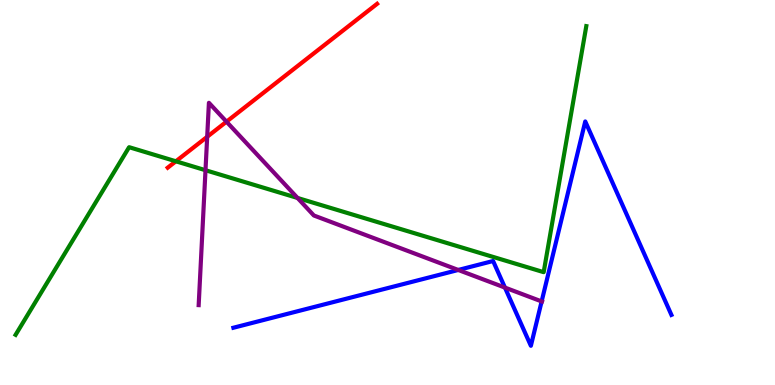[{'lines': ['blue', 'red'], 'intersections': []}, {'lines': ['green', 'red'], 'intersections': [{'x': 2.27, 'y': 5.81}]}, {'lines': ['purple', 'red'], 'intersections': [{'x': 2.67, 'y': 6.45}, {'x': 2.92, 'y': 6.84}]}, {'lines': ['blue', 'green'], 'intersections': []}, {'lines': ['blue', 'purple'], 'intersections': [{'x': 5.91, 'y': 2.99}, {'x': 6.52, 'y': 2.53}, {'x': 6.99, 'y': 2.17}]}, {'lines': ['green', 'purple'], 'intersections': [{'x': 2.65, 'y': 5.58}, {'x': 3.84, 'y': 4.86}]}]